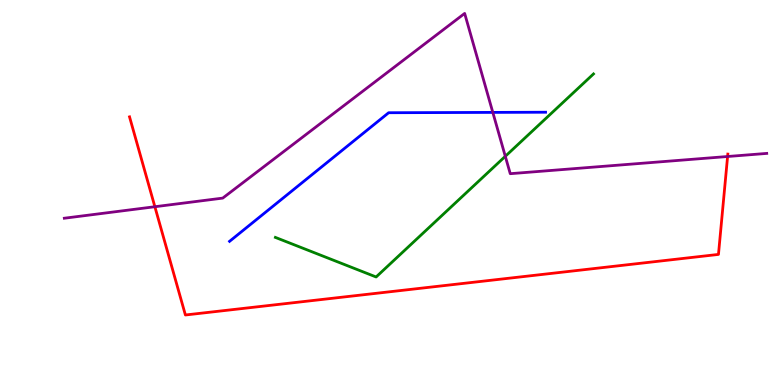[{'lines': ['blue', 'red'], 'intersections': []}, {'lines': ['green', 'red'], 'intersections': []}, {'lines': ['purple', 'red'], 'intersections': [{'x': 2.0, 'y': 4.63}, {'x': 9.39, 'y': 5.93}]}, {'lines': ['blue', 'green'], 'intersections': []}, {'lines': ['blue', 'purple'], 'intersections': [{'x': 6.36, 'y': 7.08}]}, {'lines': ['green', 'purple'], 'intersections': [{'x': 6.52, 'y': 5.94}]}]